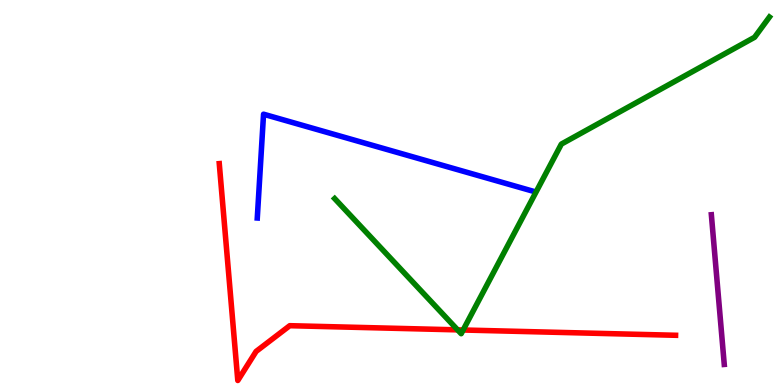[{'lines': ['blue', 'red'], 'intersections': []}, {'lines': ['green', 'red'], 'intersections': [{'x': 5.9, 'y': 1.43}, {'x': 5.98, 'y': 1.43}]}, {'lines': ['purple', 'red'], 'intersections': []}, {'lines': ['blue', 'green'], 'intersections': []}, {'lines': ['blue', 'purple'], 'intersections': []}, {'lines': ['green', 'purple'], 'intersections': []}]